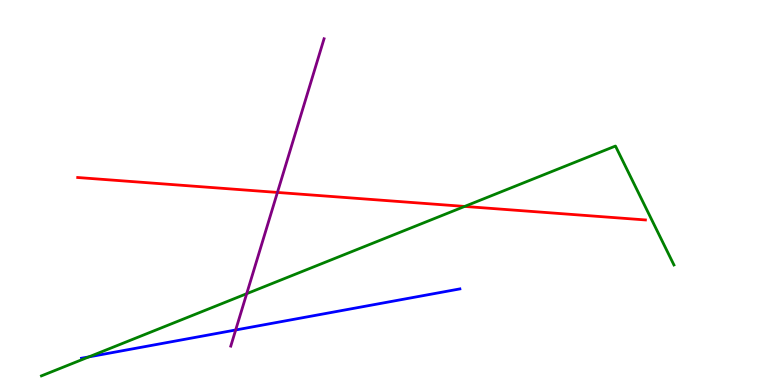[{'lines': ['blue', 'red'], 'intersections': []}, {'lines': ['green', 'red'], 'intersections': [{'x': 6.0, 'y': 4.64}]}, {'lines': ['purple', 'red'], 'intersections': [{'x': 3.58, 'y': 5.0}]}, {'lines': ['blue', 'green'], 'intersections': [{'x': 1.15, 'y': 0.73}]}, {'lines': ['blue', 'purple'], 'intersections': [{'x': 3.04, 'y': 1.43}]}, {'lines': ['green', 'purple'], 'intersections': [{'x': 3.18, 'y': 2.37}]}]